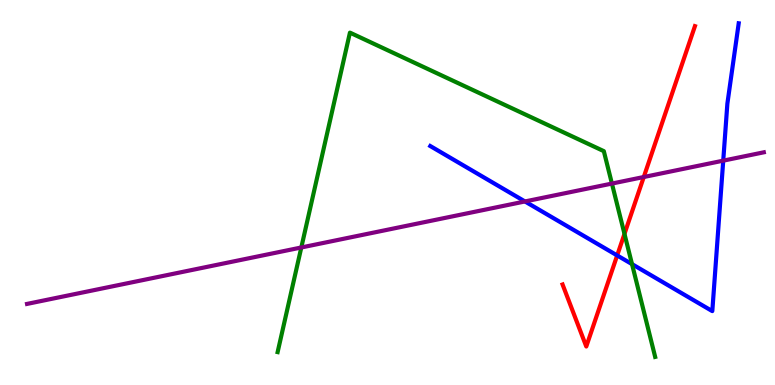[{'lines': ['blue', 'red'], 'intersections': [{'x': 7.96, 'y': 3.37}]}, {'lines': ['green', 'red'], 'intersections': [{'x': 8.06, 'y': 3.92}]}, {'lines': ['purple', 'red'], 'intersections': [{'x': 8.31, 'y': 5.4}]}, {'lines': ['blue', 'green'], 'intersections': [{'x': 8.16, 'y': 3.14}]}, {'lines': ['blue', 'purple'], 'intersections': [{'x': 6.77, 'y': 4.77}, {'x': 9.33, 'y': 5.83}]}, {'lines': ['green', 'purple'], 'intersections': [{'x': 3.89, 'y': 3.57}, {'x': 7.9, 'y': 5.23}]}]